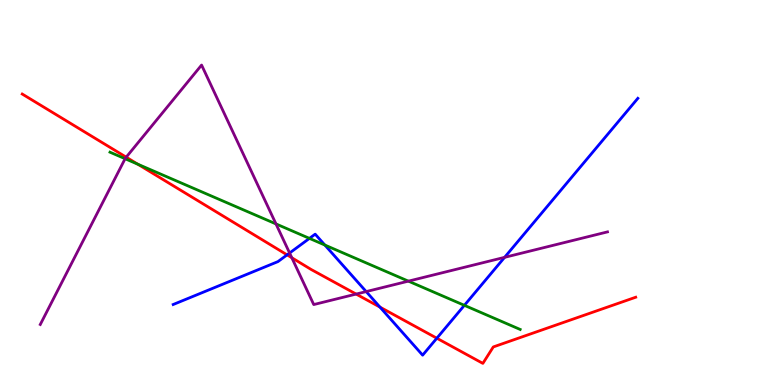[{'lines': ['blue', 'red'], 'intersections': [{'x': 3.7, 'y': 3.38}, {'x': 4.9, 'y': 2.02}, {'x': 5.64, 'y': 1.22}]}, {'lines': ['green', 'red'], 'intersections': [{'x': 1.78, 'y': 5.74}]}, {'lines': ['purple', 'red'], 'intersections': [{'x': 1.63, 'y': 5.92}, {'x': 3.77, 'y': 3.31}, {'x': 4.6, 'y': 2.36}]}, {'lines': ['blue', 'green'], 'intersections': [{'x': 3.99, 'y': 3.81}, {'x': 4.19, 'y': 3.64}, {'x': 5.99, 'y': 2.07}]}, {'lines': ['blue', 'purple'], 'intersections': [{'x': 3.74, 'y': 3.43}, {'x': 4.72, 'y': 2.43}, {'x': 6.51, 'y': 3.32}]}, {'lines': ['green', 'purple'], 'intersections': [{'x': 1.61, 'y': 5.88}, {'x': 3.56, 'y': 4.18}, {'x': 5.27, 'y': 2.7}]}]